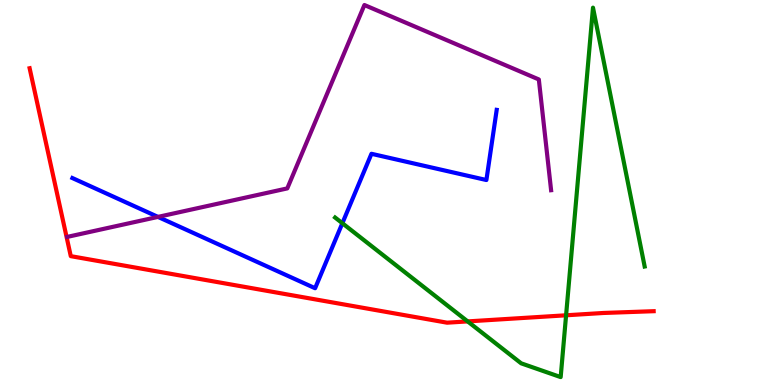[{'lines': ['blue', 'red'], 'intersections': []}, {'lines': ['green', 'red'], 'intersections': [{'x': 6.03, 'y': 1.65}, {'x': 7.3, 'y': 1.81}]}, {'lines': ['purple', 'red'], 'intersections': []}, {'lines': ['blue', 'green'], 'intersections': [{'x': 4.42, 'y': 4.2}]}, {'lines': ['blue', 'purple'], 'intersections': [{'x': 2.04, 'y': 4.37}]}, {'lines': ['green', 'purple'], 'intersections': []}]